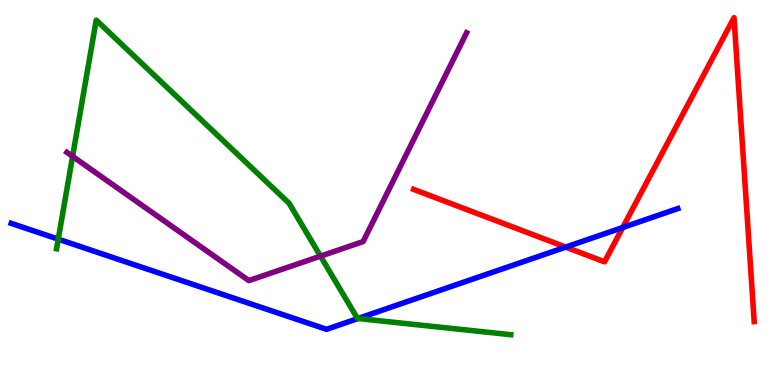[{'lines': ['blue', 'red'], 'intersections': [{'x': 7.3, 'y': 3.58}, {'x': 8.04, 'y': 4.09}]}, {'lines': ['green', 'red'], 'intersections': []}, {'lines': ['purple', 'red'], 'intersections': []}, {'lines': ['blue', 'green'], 'intersections': [{'x': 0.752, 'y': 3.79}, {'x': 4.62, 'y': 1.73}]}, {'lines': ['blue', 'purple'], 'intersections': []}, {'lines': ['green', 'purple'], 'intersections': [{'x': 0.937, 'y': 5.94}, {'x': 4.14, 'y': 3.35}]}]